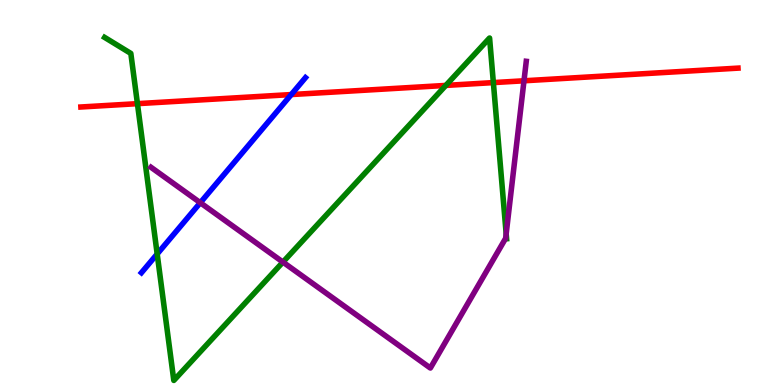[{'lines': ['blue', 'red'], 'intersections': [{'x': 3.76, 'y': 7.54}]}, {'lines': ['green', 'red'], 'intersections': [{'x': 1.77, 'y': 7.31}, {'x': 5.75, 'y': 7.78}, {'x': 6.37, 'y': 7.85}]}, {'lines': ['purple', 'red'], 'intersections': [{'x': 6.76, 'y': 7.9}]}, {'lines': ['blue', 'green'], 'intersections': [{'x': 2.03, 'y': 3.4}]}, {'lines': ['blue', 'purple'], 'intersections': [{'x': 2.58, 'y': 4.73}]}, {'lines': ['green', 'purple'], 'intersections': [{'x': 3.65, 'y': 3.19}, {'x': 6.53, 'y': 3.93}]}]